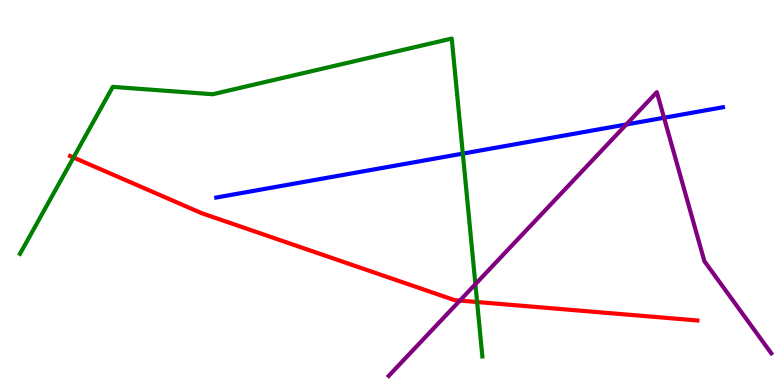[{'lines': ['blue', 'red'], 'intersections': []}, {'lines': ['green', 'red'], 'intersections': [{'x': 0.949, 'y': 5.91}, {'x': 6.16, 'y': 2.16}]}, {'lines': ['purple', 'red'], 'intersections': [{'x': 5.93, 'y': 2.19}]}, {'lines': ['blue', 'green'], 'intersections': [{'x': 5.97, 'y': 6.01}]}, {'lines': ['blue', 'purple'], 'intersections': [{'x': 8.08, 'y': 6.77}, {'x': 8.57, 'y': 6.94}]}, {'lines': ['green', 'purple'], 'intersections': [{'x': 6.13, 'y': 2.62}]}]